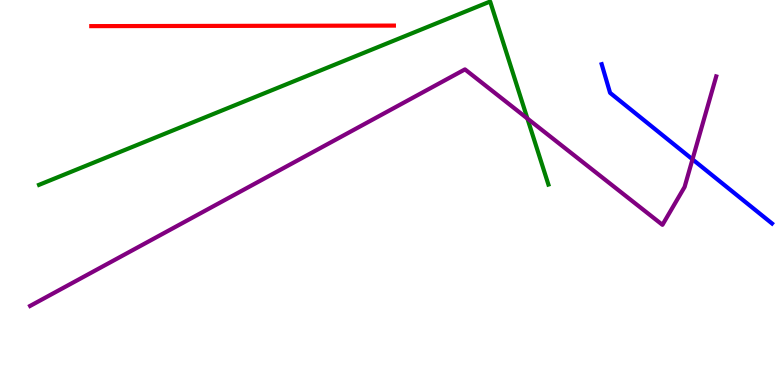[{'lines': ['blue', 'red'], 'intersections': []}, {'lines': ['green', 'red'], 'intersections': []}, {'lines': ['purple', 'red'], 'intersections': []}, {'lines': ['blue', 'green'], 'intersections': []}, {'lines': ['blue', 'purple'], 'intersections': [{'x': 8.94, 'y': 5.86}]}, {'lines': ['green', 'purple'], 'intersections': [{'x': 6.81, 'y': 6.92}]}]